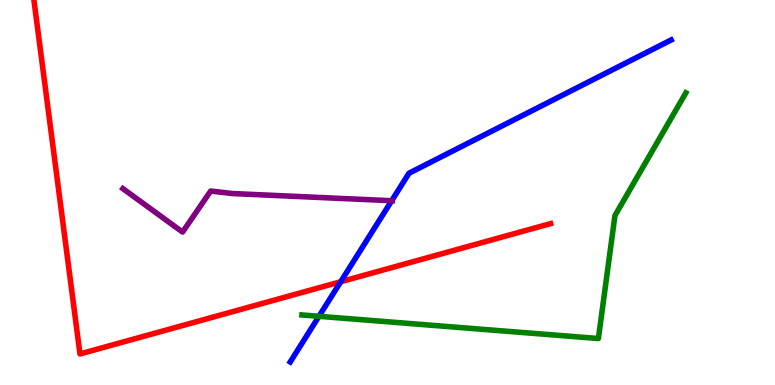[{'lines': ['blue', 'red'], 'intersections': [{'x': 4.4, 'y': 2.68}]}, {'lines': ['green', 'red'], 'intersections': []}, {'lines': ['purple', 'red'], 'intersections': []}, {'lines': ['blue', 'green'], 'intersections': [{'x': 4.12, 'y': 1.78}]}, {'lines': ['blue', 'purple'], 'intersections': [{'x': 5.05, 'y': 4.79}]}, {'lines': ['green', 'purple'], 'intersections': []}]